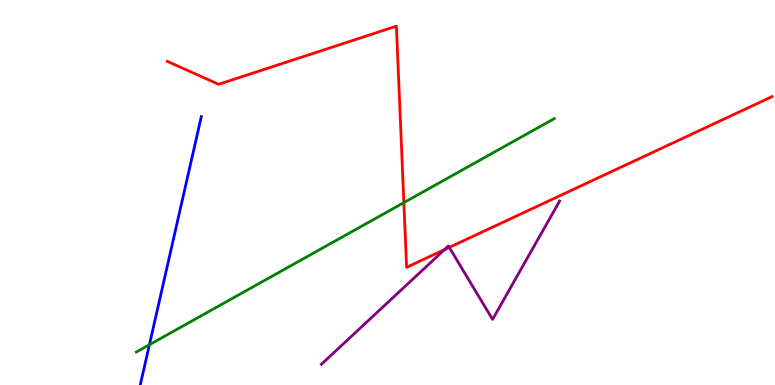[{'lines': ['blue', 'red'], 'intersections': []}, {'lines': ['green', 'red'], 'intersections': [{'x': 5.21, 'y': 4.74}]}, {'lines': ['purple', 'red'], 'intersections': [{'x': 5.74, 'y': 3.52}, {'x': 5.8, 'y': 3.57}]}, {'lines': ['blue', 'green'], 'intersections': [{'x': 1.93, 'y': 1.05}]}, {'lines': ['blue', 'purple'], 'intersections': []}, {'lines': ['green', 'purple'], 'intersections': []}]